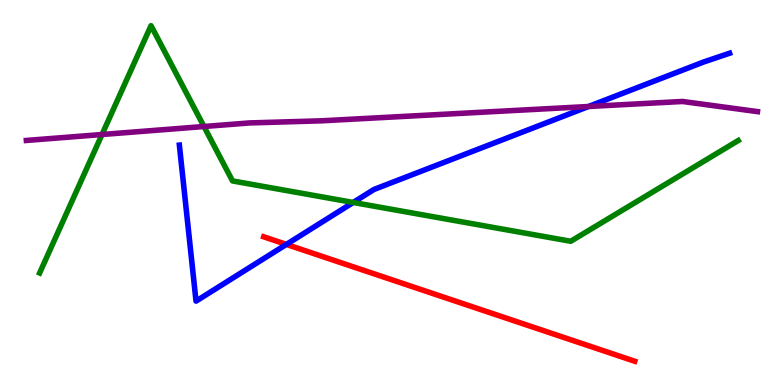[{'lines': ['blue', 'red'], 'intersections': [{'x': 3.7, 'y': 3.65}]}, {'lines': ['green', 'red'], 'intersections': []}, {'lines': ['purple', 'red'], 'intersections': []}, {'lines': ['blue', 'green'], 'intersections': [{'x': 4.56, 'y': 4.74}]}, {'lines': ['blue', 'purple'], 'intersections': [{'x': 7.59, 'y': 7.23}]}, {'lines': ['green', 'purple'], 'intersections': [{'x': 1.32, 'y': 6.51}, {'x': 2.63, 'y': 6.71}]}]